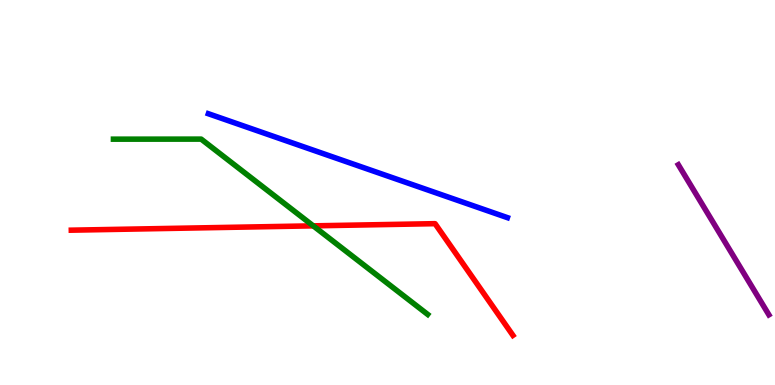[{'lines': ['blue', 'red'], 'intersections': []}, {'lines': ['green', 'red'], 'intersections': [{'x': 4.04, 'y': 4.13}]}, {'lines': ['purple', 'red'], 'intersections': []}, {'lines': ['blue', 'green'], 'intersections': []}, {'lines': ['blue', 'purple'], 'intersections': []}, {'lines': ['green', 'purple'], 'intersections': []}]